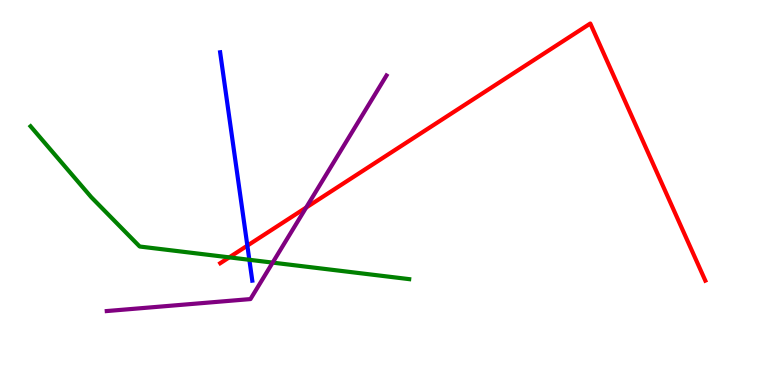[{'lines': ['blue', 'red'], 'intersections': [{'x': 3.19, 'y': 3.62}]}, {'lines': ['green', 'red'], 'intersections': [{'x': 2.96, 'y': 3.32}]}, {'lines': ['purple', 'red'], 'intersections': [{'x': 3.95, 'y': 4.61}]}, {'lines': ['blue', 'green'], 'intersections': [{'x': 3.22, 'y': 3.25}]}, {'lines': ['blue', 'purple'], 'intersections': []}, {'lines': ['green', 'purple'], 'intersections': [{'x': 3.52, 'y': 3.18}]}]